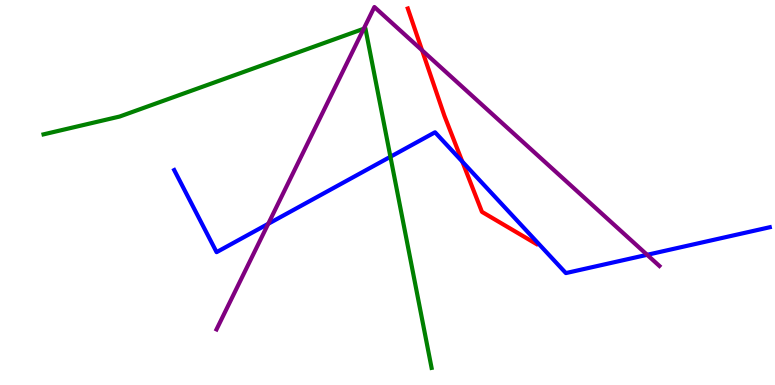[{'lines': ['blue', 'red'], 'intersections': [{'x': 5.97, 'y': 5.8}]}, {'lines': ['green', 'red'], 'intersections': []}, {'lines': ['purple', 'red'], 'intersections': [{'x': 5.45, 'y': 8.69}]}, {'lines': ['blue', 'green'], 'intersections': [{'x': 5.04, 'y': 5.93}]}, {'lines': ['blue', 'purple'], 'intersections': [{'x': 3.46, 'y': 4.19}, {'x': 8.35, 'y': 3.38}]}, {'lines': ['green', 'purple'], 'intersections': [{'x': 4.69, 'y': 9.25}]}]